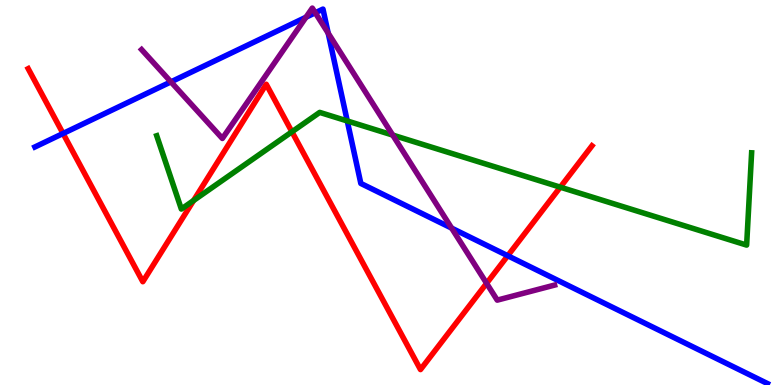[{'lines': ['blue', 'red'], 'intersections': [{'x': 0.814, 'y': 6.53}, {'x': 6.55, 'y': 3.36}]}, {'lines': ['green', 'red'], 'intersections': [{'x': 2.5, 'y': 4.79}, {'x': 3.77, 'y': 6.58}, {'x': 7.23, 'y': 5.14}]}, {'lines': ['purple', 'red'], 'intersections': [{'x': 6.28, 'y': 2.64}]}, {'lines': ['blue', 'green'], 'intersections': [{'x': 4.48, 'y': 6.86}]}, {'lines': ['blue', 'purple'], 'intersections': [{'x': 2.21, 'y': 7.87}, {'x': 3.95, 'y': 9.55}, {'x': 4.07, 'y': 9.67}, {'x': 4.23, 'y': 9.14}, {'x': 5.83, 'y': 4.07}]}, {'lines': ['green', 'purple'], 'intersections': [{'x': 5.07, 'y': 6.49}]}]